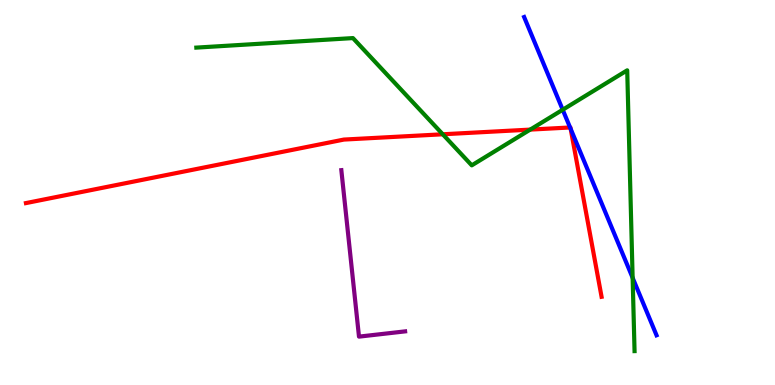[{'lines': ['blue', 'red'], 'intersections': [{'x': 7.36, 'y': 6.69}, {'x': 7.36, 'y': 6.65}]}, {'lines': ['green', 'red'], 'intersections': [{'x': 5.71, 'y': 6.51}, {'x': 6.84, 'y': 6.63}]}, {'lines': ['purple', 'red'], 'intersections': []}, {'lines': ['blue', 'green'], 'intersections': [{'x': 7.26, 'y': 7.15}, {'x': 8.16, 'y': 2.78}]}, {'lines': ['blue', 'purple'], 'intersections': []}, {'lines': ['green', 'purple'], 'intersections': []}]